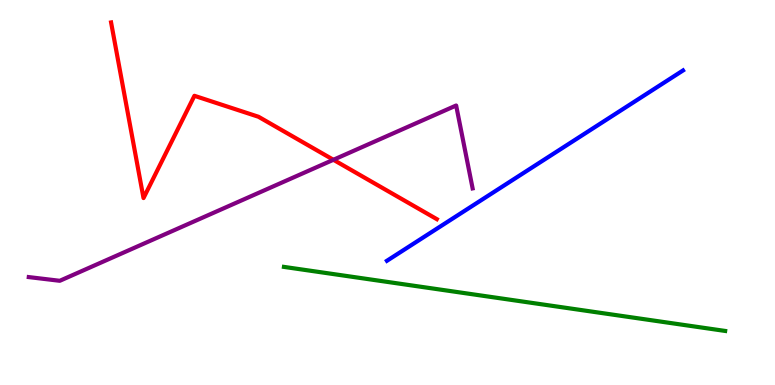[{'lines': ['blue', 'red'], 'intersections': []}, {'lines': ['green', 'red'], 'intersections': []}, {'lines': ['purple', 'red'], 'intersections': [{'x': 4.3, 'y': 5.85}]}, {'lines': ['blue', 'green'], 'intersections': []}, {'lines': ['blue', 'purple'], 'intersections': []}, {'lines': ['green', 'purple'], 'intersections': []}]